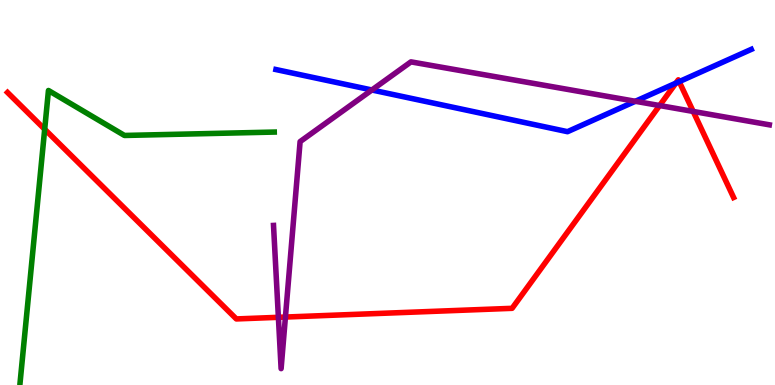[{'lines': ['blue', 'red'], 'intersections': [{'x': 8.72, 'y': 7.84}, {'x': 8.76, 'y': 7.88}]}, {'lines': ['green', 'red'], 'intersections': [{'x': 0.577, 'y': 6.64}]}, {'lines': ['purple', 'red'], 'intersections': [{'x': 3.59, 'y': 1.76}, {'x': 3.68, 'y': 1.77}, {'x': 8.51, 'y': 7.26}, {'x': 8.94, 'y': 7.11}]}, {'lines': ['blue', 'green'], 'intersections': []}, {'lines': ['blue', 'purple'], 'intersections': [{'x': 4.8, 'y': 7.66}, {'x': 8.2, 'y': 7.37}]}, {'lines': ['green', 'purple'], 'intersections': []}]